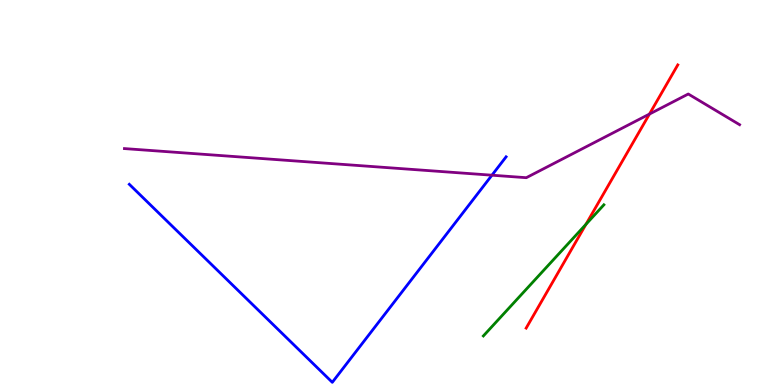[{'lines': ['blue', 'red'], 'intersections': []}, {'lines': ['green', 'red'], 'intersections': [{'x': 7.56, 'y': 4.17}]}, {'lines': ['purple', 'red'], 'intersections': [{'x': 8.38, 'y': 7.04}]}, {'lines': ['blue', 'green'], 'intersections': []}, {'lines': ['blue', 'purple'], 'intersections': [{'x': 6.35, 'y': 5.45}]}, {'lines': ['green', 'purple'], 'intersections': []}]